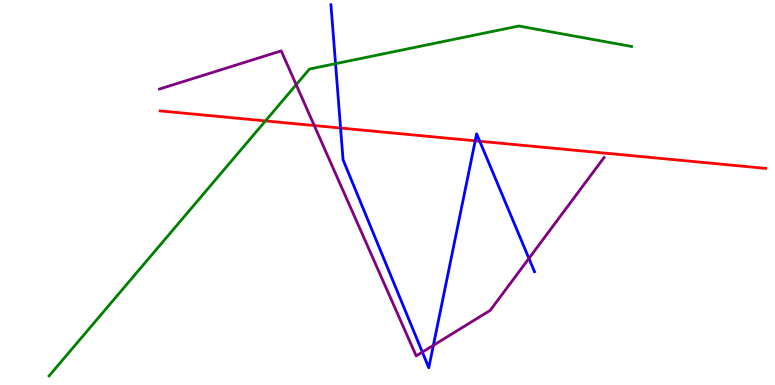[{'lines': ['blue', 'red'], 'intersections': [{'x': 4.39, 'y': 6.67}, {'x': 6.13, 'y': 6.34}, {'x': 6.19, 'y': 6.33}]}, {'lines': ['green', 'red'], 'intersections': [{'x': 3.43, 'y': 6.86}]}, {'lines': ['purple', 'red'], 'intersections': [{'x': 4.05, 'y': 6.74}]}, {'lines': ['blue', 'green'], 'intersections': [{'x': 4.33, 'y': 8.35}]}, {'lines': ['blue', 'purple'], 'intersections': [{'x': 5.45, 'y': 0.854}, {'x': 5.59, 'y': 1.03}, {'x': 6.82, 'y': 3.29}]}, {'lines': ['green', 'purple'], 'intersections': [{'x': 3.82, 'y': 7.8}]}]